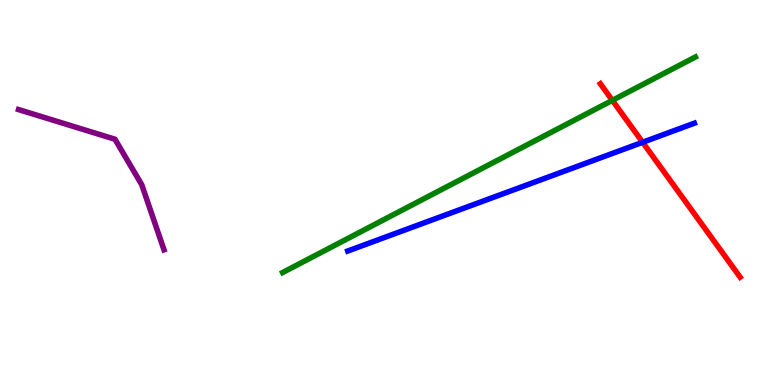[{'lines': ['blue', 'red'], 'intersections': [{'x': 8.29, 'y': 6.3}]}, {'lines': ['green', 'red'], 'intersections': [{'x': 7.9, 'y': 7.39}]}, {'lines': ['purple', 'red'], 'intersections': []}, {'lines': ['blue', 'green'], 'intersections': []}, {'lines': ['blue', 'purple'], 'intersections': []}, {'lines': ['green', 'purple'], 'intersections': []}]